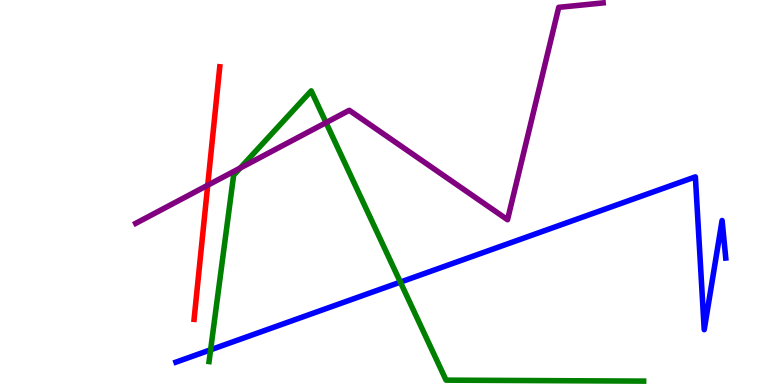[{'lines': ['blue', 'red'], 'intersections': []}, {'lines': ['green', 'red'], 'intersections': []}, {'lines': ['purple', 'red'], 'intersections': [{'x': 2.68, 'y': 5.19}]}, {'lines': ['blue', 'green'], 'intersections': [{'x': 2.72, 'y': 0.915}, {'x': 5.17, 'y': 2.67}]}, {'lines': ['blue', 'purple'], 'intersections': []}, {'lines': ['green', 'purple'], 'intersections': [{'x': 3.1, 'y': 5.63}, {'x': 4.21, 'y': 6.82}]}]